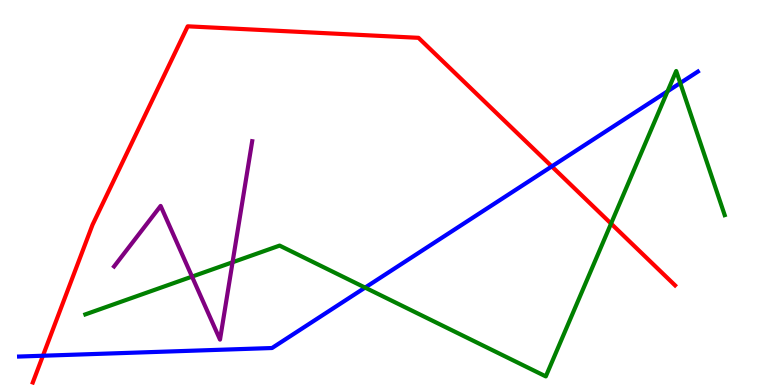[{'lines': ['blue', 'red'], 'intersections': [{'x': 0.554, 'y': 0.76}, {'x': 7.12, 'y': 5.68}]}, {'lines': ['green', 'red'], 'intersections': [{'x': 7.88, 'y': 4.19}]}, {'lines': ['purple', 'red'], 'intersections': []}, {'lines': ['blue', 'green'], 'intersections': [{'x': 4.71, 'y': 2.53}, {'x': 8.61, 'y': 7.63}, {'x': 8.78, 'y': 7.84}]}, {'lines': ['blue', 'purple'], 'intersections': []}, {'lines': ['green', 'purple'], 'intersections': [{'x': 2.48, 'y': 2.82}, {'x': 3.0, 'y': 3.19}]}]